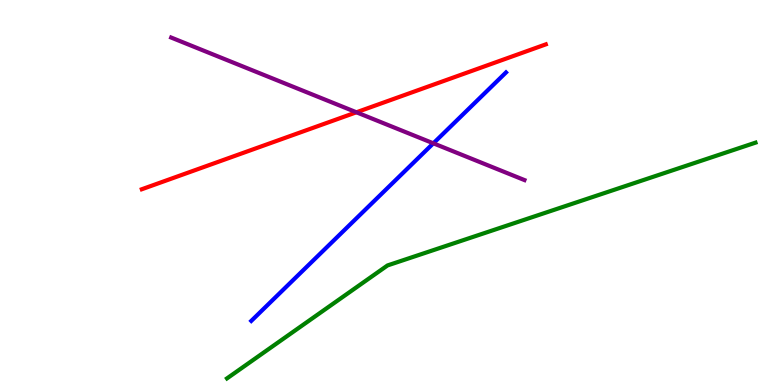[{'lines': ['blue', 'red'], 'intersections': []}, {'lines': ['green', 'red'], 'intersections': []}, {'lines': ['purple', 'red'], 'intersections': [{'x': 4.6, 'y': 7.08}]}, {'lines': ['blue', 'green'], 'intersections': []}, {'lines': ['blue', 'purple'], 'intersections': [{'x': 5.59, 'y': 6.28}]}, {'lines': ['green', 'purple'], 'intersections': []}]